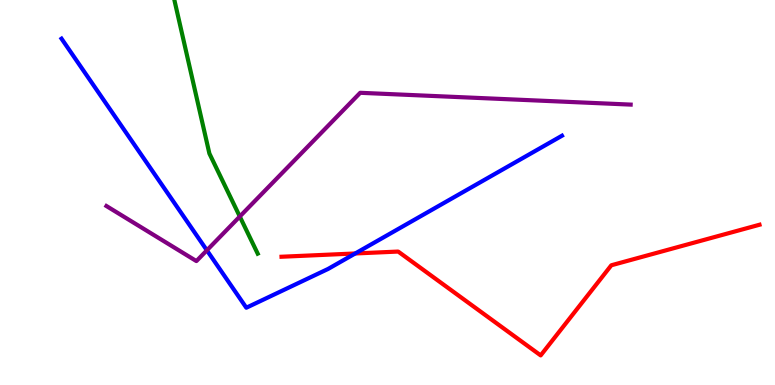[{'lines': ['blue', 'red'], 'intersections': [{'x': 4.58, 'y': 3.42}]}, {'lines': ['green', 'red'], 'intersections': []}, {'lines': ['purple', 'red'], 'intersections': []}, {'lines': ['blue', 'green'], 'intersections': []}, {'lines': ['blue', 'purple'], 'intersections': [{'x': 2.67, 'y': 3.5}]}, {'lines': ['green', 'purple'], 'intersections': [{'x': 3.09, 'y': 4.38}]}]